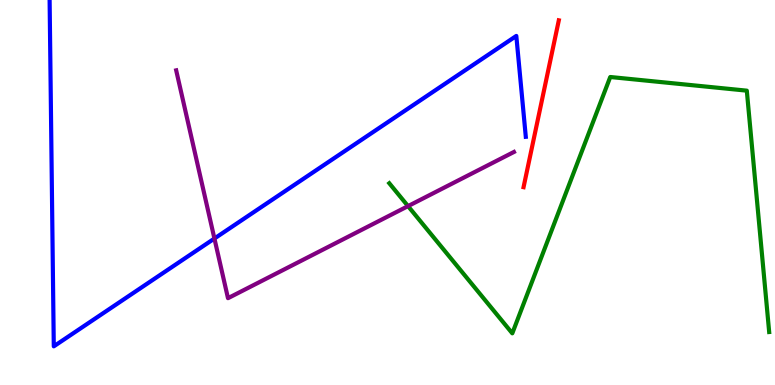[{'lines': ['blue', 'red'], 'intersections': []}, {'lines': ['green', 'red'], 'intersections': []}, {'lines': ['purple', 'red'], 'intersections': []}, {'lines': ['blue', 'green'], 'intersections': []}, {'lines': ['blue', 'purple'], 'intersections': [{'x': 2.77, 'y': 3.8}]}, {'lines': ['green', 'purple'], 'intersections': [{'x': 5.26, 'y': 4.65}]}]